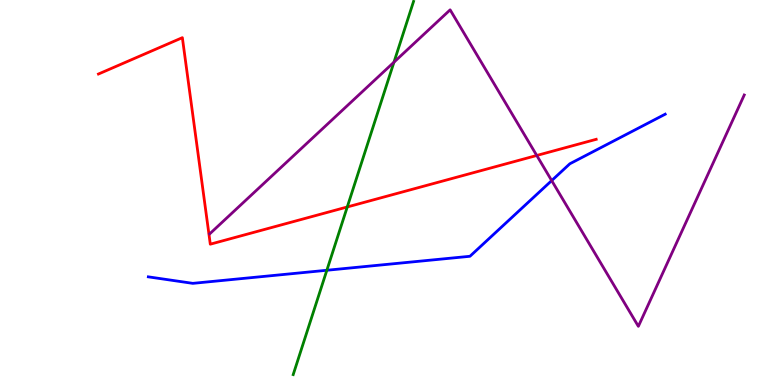[{'lines': ['blue', 'red'], 'intersections': []}, {'lines': ['green', 'red'], 'intersections': [{'x': 4.48, 'y': 4.62}]}, {'lines': ['purple', 'red'], 'intersections': [{'x': 6.93, 'y': 5.96}]}, {'lines': ['blue', 'green'], 'intersections': [{'x': 4.22, 'y': 2.98}]}, {'lines': ['blue', 'purple'], 'intersections': [{'x': 7.12, 'y': 5.31}]}, {'lines': ['green', 'purple'], 'intersections': [{'x': 5.08, 'y': 8.39}]}]